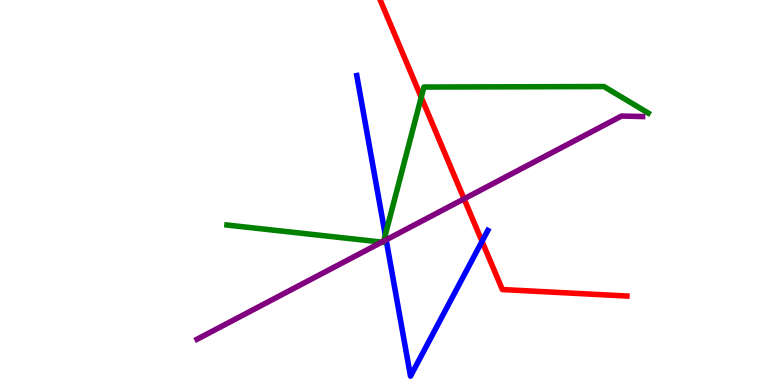[{'lines': ['blue', 'red'], 'intersections': [{'x': 6.22, 'y': 3.73}]}, {'lines': ['green', 'red'], 'intersections': [{'x': 5.44, 'y': 7.47}]}, {'lines': ['purple', 'red'], 'intersections': [{'x': 5.99, 'y': 4.84}]}, {'lines': ['blue', 'green'], 'intersections': [{'x': 4.97, 'y': 3.9}]}, {'lines': ['blue', 'purple'], 'intersections': [{'x': 4.98, 'y': 3.77}]}, {'lines': ['green', 'purple'], 'intersections': [{'x': 4.93, 'y': 3.71}, {'x': 4.95, 'y': 3.74}]}]